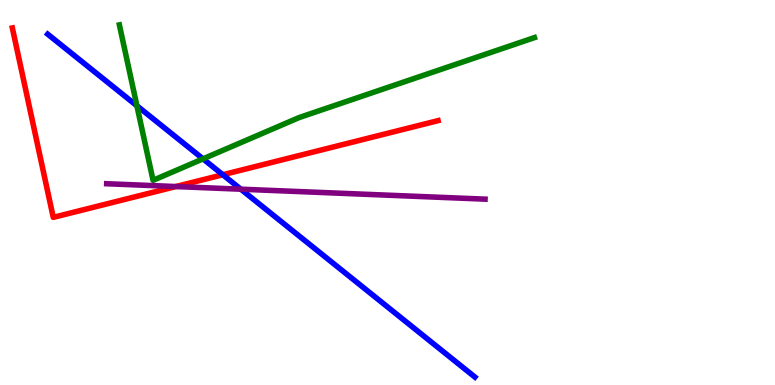[{'lines': ['blue', 'red'], 'intersections': [{'x': 2.88, 'y': 5.46}]}, {'lines': ['green', 'red'], 'intersections': []}, {'lines': ['purple', 'red'], 'intersections': [{'x': 2.27, 'y': 5.15}]}, {'lines': ['blue', 'green'], 'intersections': [{'x': 1.77, 'y': 7.25}, {'x': 2.62, 'y': 5.87}]}, {'lines': ['blue', 'purple'], 'intersections': [{'x': 3.11, 'y': 5.09}]}, {'lines': ['green', 'purple'], 'intersections': []}]